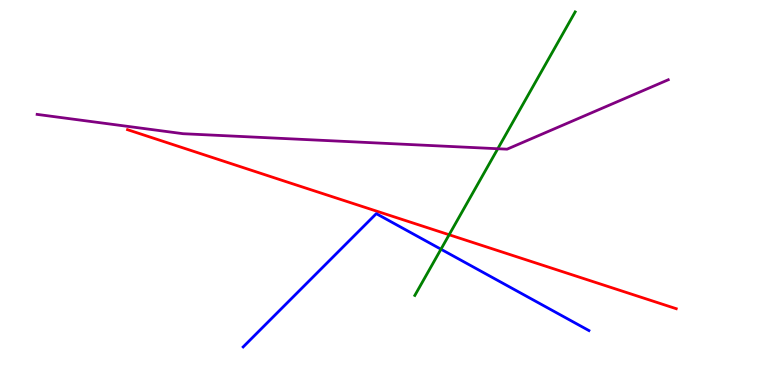[{'lines': ['blue', 'red'], 'intersections': []}, {'lines': ['green', 'red'], 'intersections': [{'x': 5.8, 'y': 3.9}]}, {'lines': ['purple', 'red'], 'intersections': []}, {'lines': ['blue', 'green'], 'intersections': [{'x': 5.69, 'y': 3.53}]}, {'lines': ['blue', 'purple'], 'intersections': []}, {'lines': ['green', 'purple'], 'intersections': [{'x': 6.42, 'y': 6.14}]}]